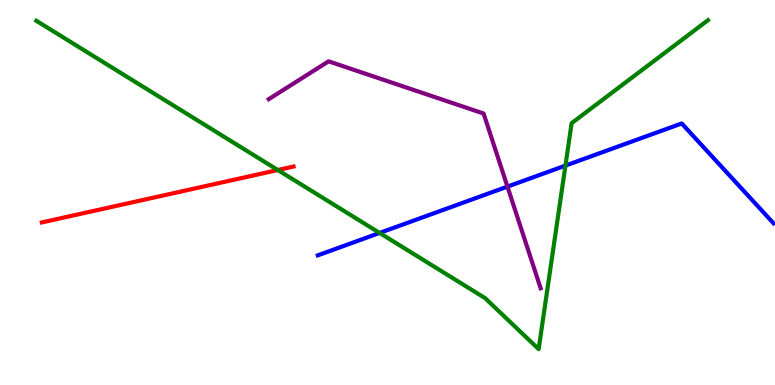[{'lines': ['blue', 'red'], 'intersections': []}, {'lines': ['green', 'red'], 'intersections': [{'x': 3.58, 'y': 5.58}]}, {'lines': ['purple', 'red'], 'intersections': []}, {'lines': ['blue', 'green'], 'intersections': [{'x': 4.9, 'y': 3.95}, {'x': 7.3, 'y': 5.7}]}, {'lines': ['blue', 'purple'], 'intersections': [{'x': 6.55, 'y': 5.15}]}, {'lines': ['green', 'purple'], 'intersections': []}]